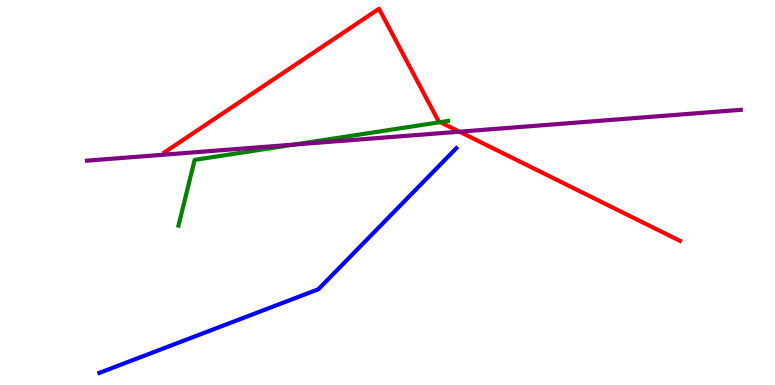[{'lines': ['blue', 'red'], 'intersections': []}, {'lines': ['green', 'red'], 'intersections': [{'x': 5.68, 'y': 6.83}]}, {'lines': ['purple', 'red'], 'intersections': [{'x': 5.93, 'y': 6.58}]}, {'lines': ['blue', 'green'], 'intersections': []}, {'lines': ['blue', 'purple'], 'intersections': []}, {'lines': ['green', 'purple'], 'intersections': [{'x': 3.8, 'y': 6.25}]}]